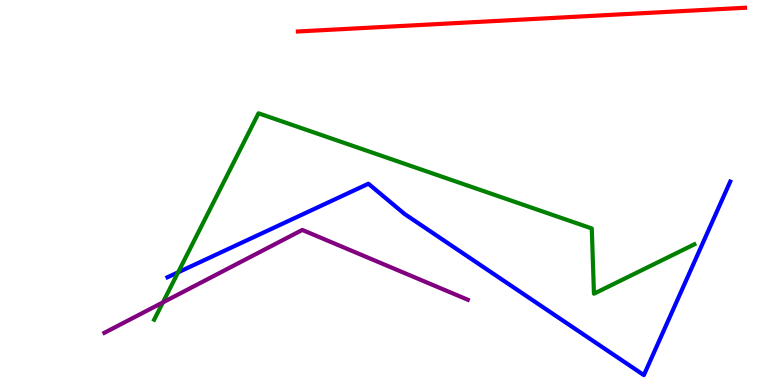[{'lines': ['blue', 'red'], 'intersections': []}, {'lines': ['green', 'red'], 'intersections': []}, {'lines': ['purple', 'red'], 'intersections': []}, {'lines': ['blue', 'green'], 'intersections': [{'x': 2.3, 'y': 2.93}]}, {'lines': ['blue', 'purple'], 'intersections': []}, {'lines': ['green', 'purple'], 'intersections': [{'x': 2.1, 'y': 2.15}]}]